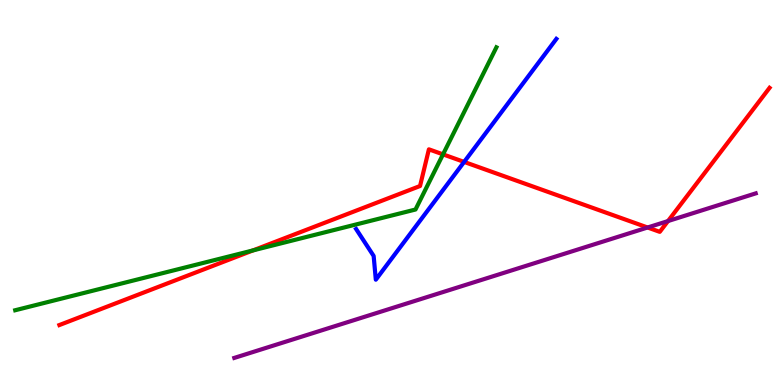[{'lines': ['blue', 'red'], 'intersections': [{'x': 5.99, 'y': 5.79}]}, {'lines': ['green', 'red'], 'intersections': [{'x': 3.26, 'y': 3.5}, {'x': 5.72, 'y': 5.99}]}, {'lines': ['purple', 'red'], 'intersections': [{'x': 8.36, 'y': 4.09}, {'x': 8.62, 'y': 4.26}]}, {'lines': ['blue', 'green'], 'intersections': []}, {'lines': ['blue', 'purple'], 'intersections': []}, {'lines': ['green', 'purple'], 'intersections': []}]